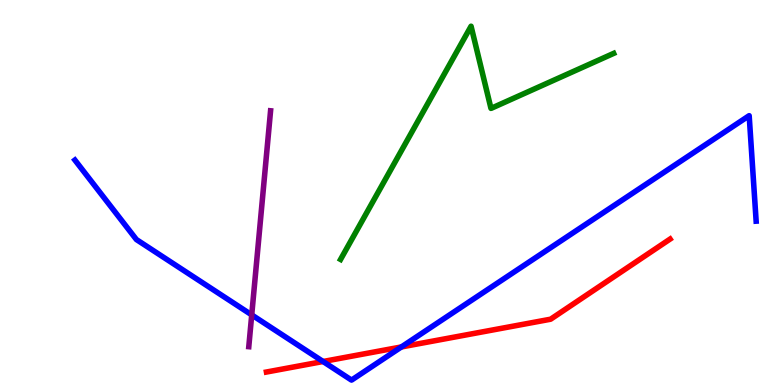[{'lines': ['blue', 'red'], 'intersections': [{'x': 4.17, 'y': 0.61}, {'x': 5.18, 'y': 0.988}]}, {'lines': ['green', 'red'], 'intersections': []}, {'lines': ['purple', 'red'], 'intersections': []}, {'lines': ['blue', 'green'], 'intersections': []}, {'lines': ['blue', 'purple'], 'intersections': [{'x': 3.25, 'y': 1.82}]}, {'lines': ['green', 'purple'], 'intersections': []}]